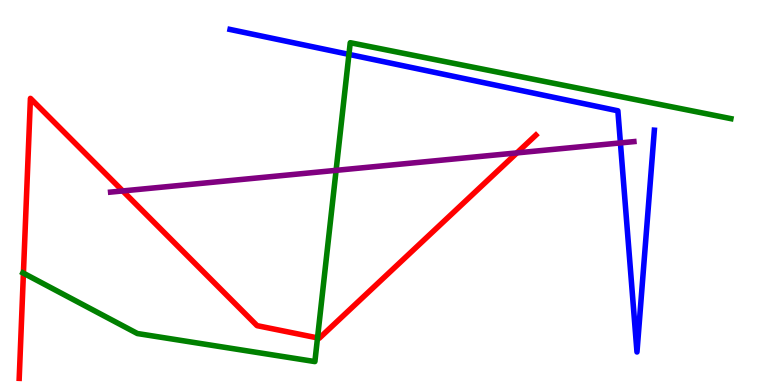[{'lines': ['blue', 'red'], 'intersections': []}, {'lines': ['green', 'red'], 'intersections': [{'x': 0.302, 'y': 2.91}, {'x': 4.1, 'y': 1.22}]}, {'lines': ['purple', 'red'], 'intersections': [{'x': 1.58, 'y': 5.04}, {'x': 6.67, 'y': 6.03}]}, {'lines': ['blue', 'green'], 'intersections': [{'x': 4.5, 'y': 8.59}]}, {'lines': ['blue', 'purple'], 'intersections': [{'x': 8.01, 'y': 6.29}]}, {'lines': ['green', 'purple'], 'intersections': [{'x': 4.34, 'y': 5.58}]}]